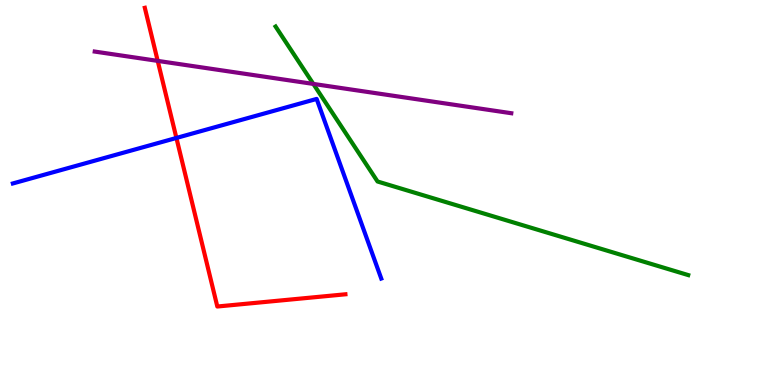[{'lines': ['blue', 'red'], 'intersections': [{'x': 2.28, 'y': 6.42}]}, {'lines': ['green', 'red'], 'intersections': []}, {'lines': ['purple', 'red'], 'intersections': [{'x': 2.03, 'y': 8.42}]}, {'lines': ['blue', 'green'], 'intersections': []}, {'lines': ['blue', 'purple'], 'intersections': []}, {'lines': ['green', 'purple'], 'intersections': [{'x': 4.04, 'y': 7.82}]}]